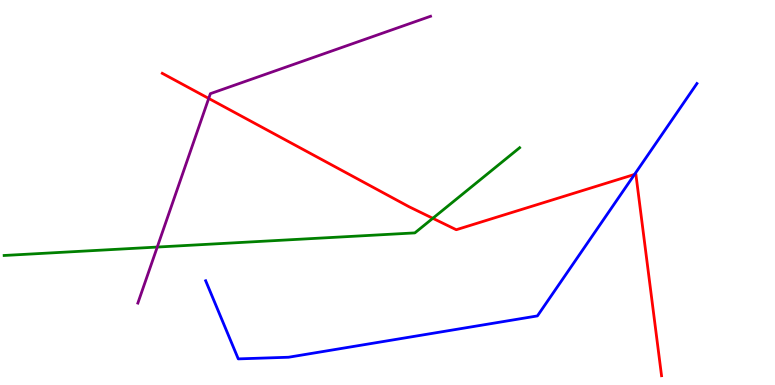[{'lines': ['blue', 'red'], 'intersections': [{'x': 8.19, 'y': 5.47}]}, {'lines': ['green', 'red'], 'intersections': [{'x': 5.58, 'y': 4.33}]}, {'lines': ['purple', 'red'], 'intersections': [{'x': 2.69, 'y': 7.44}]}, {'lines': ['blue', 'green'], 'intersections': []}, {'lines': ['blue', 'purple'], 'intersections': []}, {'lines': ['green', 'purple'], 'intersections': [{'x': 2.03, 'y': 3.58}]}]